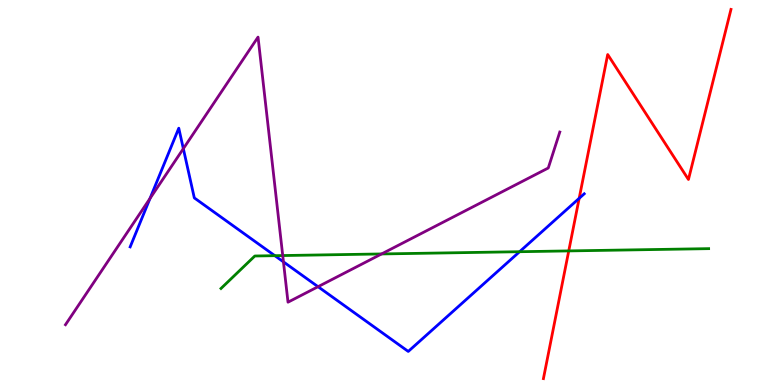[{'lines': ['blue', 'red'], 'intersections': [{'x': 7.47, 'y': 4.85}]}, {'lines': ['green', 'red'], 'intersections': [{'x': 7.34, 'y': 3.48}]}, {'lines': ['purple', 'red'], 'intersections': []}, {'lines': ['blue', 'green'], 'intersections': [{'x': 3.55, 'y': 3.36}, {'x': 6.7, 'y': 3.46}]}, {'lines': ['blue', 'purple'], 'intersections': [{'x': 1.94, 'y': 4.84}, {'x': 2.37, 'y': 6.14}, {'x': 3.66, 'y': 3.2}, {'x': 4.1, 'y': 2.55}]}, {'lines': ['green', 'purple'], 'intersections': [{'x': 3.65, 'y': 3.36}, {'x': 4.92, 'y': 3.4}]}]